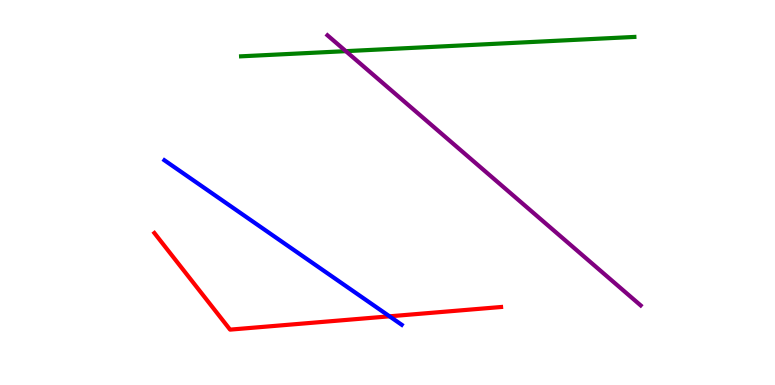[{'lines': ['blue', 'red'], 'intersections': [{'x': 5.03, 'y': 1.78}]}, {'lines': ['green', 'red'], 'intersections': []}, {'lines': ['purple', 'red'], 'intersections': []}, {'lines': ['blue', 'green'], 'intersections': []}, {'lines': ['blue', 'purple'], 'intersections': []}, {'lines': ['green', 'purple'], 'intersections': [{'x': 4.46, 'y': 8.67}]}]